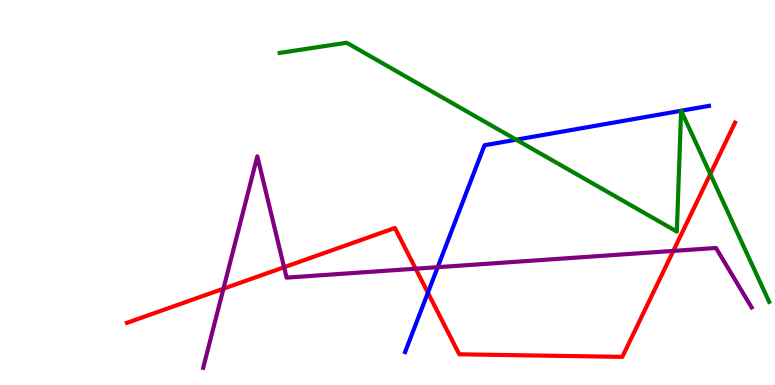[{'lines': ['blue', 'red'], 'intersections': [{'x': 5.52, 'y': 2.4}]}, {'lines': ['green', 'red'], 'intersections': [{'x': 9.17, 'y': 5.48}]}, {'lines': ['purple', 'red'], 'intersections': [{'x': 2.88, 'y': 2.5}, {'x': 3.67, 'y': 3.06}, {'x': 5.36, 'y': 3.02}, {'x': 8.69, 'y': 3.48}]}, {'lines': ['blue', 'green'], 'intersections': [{'x': 6.66, 'y': 6.37}, {'x': 8.79, 'y': 7.12}, {'x': 8.79, 'y': 7.12}]}, {'lines': ['blue', 'purple'], 'intersections': [{'x': 5.65, 'y': 3.06}]}, {'lines': ['green', 'purple'], 'intersections': []}]